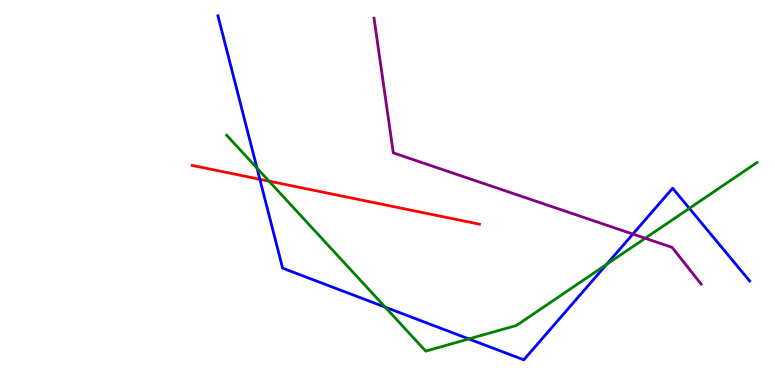[{'lines': ['blue', 'red'], 'intersections': [{'x': 3.35, 'y': 5.34}]}, {'lines': ['green', 'red'], 'intersections': [{'x': 3.47, 'y': 5.3}]}, {'lines': ['purple', 'red'], 'intersections': []}, {'lines': ['blue', 'green'], 'intersections': [{'x': 3.32, 'y': 5.63}, {'x': 4.97, 'y': 2.02}, {'x': 6.05, 'y': 1.2}, {'x': 7.83, 'y': 3.13}, {'x': 8.89, 'y': 4.59}]}, {'lines': ['blue', 'purple'], 'intersections': [{'x': 8.17, 'y': 3.92}]}, {'lines': ['green', 'purple'], 'intersections': [{'x': 8.33, 'y': 3.81}]}]